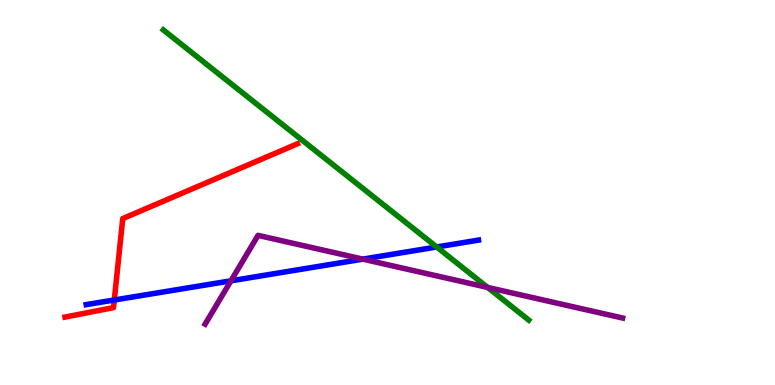[{'lines': ['blue', 'red'], 'intersections': [{'x': 1.47, 'y': 2.21}]}, {'lines': ['green', 'red'], 'intersections': []}, {'lines': ['purple', 'red'], 'intersections': []}, {'lines': ['blue', 'green'], 'intersections': [{'x': 5.63, 'y': 3.58}]}, {'lines': ['blue', 'purple'], 'intersections': [{'x': 2.98, 'y': 2.71}, {'x': 4.68, 'y': 3.27}]}, {'lines': ['green', 'purple'], 'intersections': [{'x': 6.29, 'y': 2.53}]}]